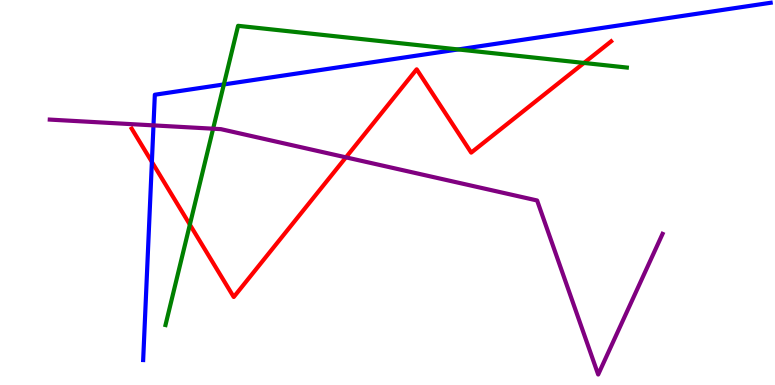[{'lines': ['blue', 'red'], 'intersections': [{'x': 1.96, 'y': 5.79}]}, {'lines': ['green', 'red'], 'intersections': [{'x': 2.45, 'y': 4.17}, {'x': 7.54, 'y': 8.37}]}, {'lines': ['purple', 'red'], 'intersections': [{'x': 4.46, 'y': 5.91}]}, {'lines': ['blue', 'green'], 'intersections': [{'x': 2.89, 'y': 7.81}, {'x': 5.91, 'y': 8.72}]}, {'lines': ['blue', 'purple'], 'intersections': [{'x': 1.98, 'y': 6.74}]}, {'lines': ['green', 'purple'], 'intersections': [{'x': 2.75, 'y': 6.66}]}]